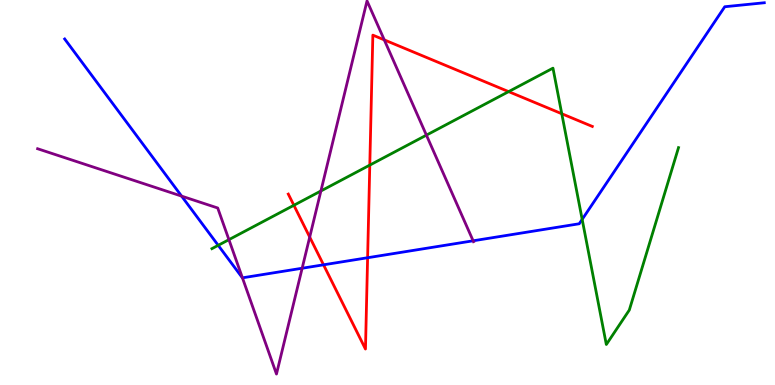[{'lines': ['blue', 'red'], 'intersections': [{'x': 4.17, 'y': 3.12}, {'x': 4.74, 'y': 3.31}]}, {'lines': ['green', 'red'], 'intersections': [{'x': 3.79, 'y': 4.67}, {'x': 4.77, 'y': 5.71}, {'x': 6.56, 'y': 7.62}, {'x': 7.25, 'y': 7.05}]}, {'lines': ['purple', 'red'], 'intersections': [{'x': 4.0, 'y': 3.84}, {'x': 4.96, 'y': 8.96}]}, {'lines': ['blue', 'green'], 'intersections': [{'x': 2.82, 'y': 3.63}, {'x': 7.51, 'y': 4.3}]}, {'lines': ['blue', 'purple'], 'intersections': [{'x': 2.34, 'y': 4.91}, {'x': 3.13, 'y': 2.78}, {'x': 3.9, 'y': 3.03}, {'x': 6.11, 'y': 3.75}]}, {'lines': ['green', 'purple'], 'intersections': [{'x': 2.95, 'y': 3.78}, {'x': 4.14, 'y': 5.04}, {'x': 5.5, 'y': 6.49}]}]